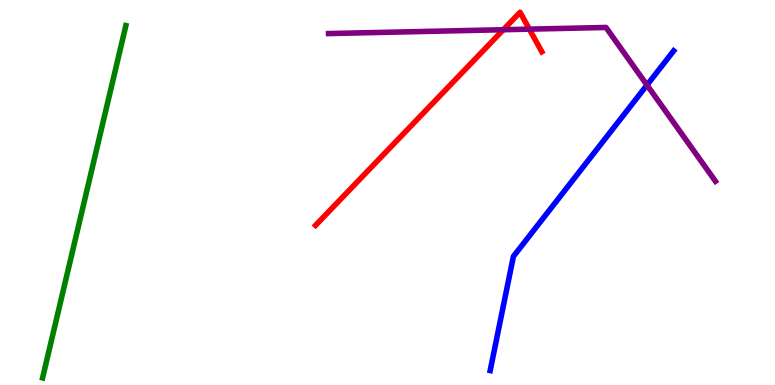[{'lines': ['blue', 'red'], 'intersections': []}, {'lines': ['green', 'red'], 'intersections': []}, {'lines': ['purple', 'red'], 'intersections': [{'x': 6.49, 'y': 9.23}, {'x': 6.83, 'y': 9.24}]}, {'lines': ['blue', 'green'], 'intersections': []}, {'lines': ['blue', 'purple'], 'intersections': [{'x': 8.35, 'y': 7.79}]}, {'lines': ['green', 'purple'], 'intersections': []}]